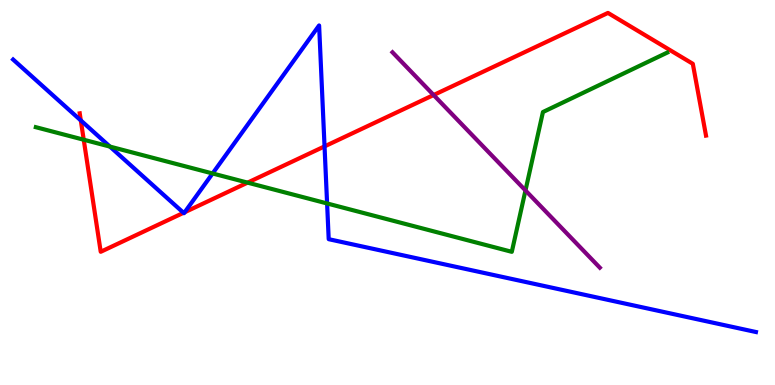[{'lines': ['blue', 'red'], 'intersections': [{'x': 1.04, 'y': 6.87}, {'x': 2.37, 'y': 4.47}, {'x': 2.38, 'y': 4.49}, {'x': 4.19, 'y': 6.2}]}, {'lines': ['green', 'red'], 'intersections': [{'x': 1.08, 'y': 6.37}, {'x': 3.19, 'y': 5.26}]}, {'lines': ['purple', 'red'], 'intersections': [{'x': 5.6, 'y': 7.53}]}, {'lines': ['blue', 'green'], 'intersections': [{'x': 1.42, 'y': 6.19}, {'x': 2.74, 'y': 5.49}, {'x': 4.22, 'y': 4.72}]}, {'lines': ['blue', 'purple'], 'intersections': []}, {'lines': ['green', 'purple'], 'intersections': [{'x': 6.78, 'y': 5.05}]}]